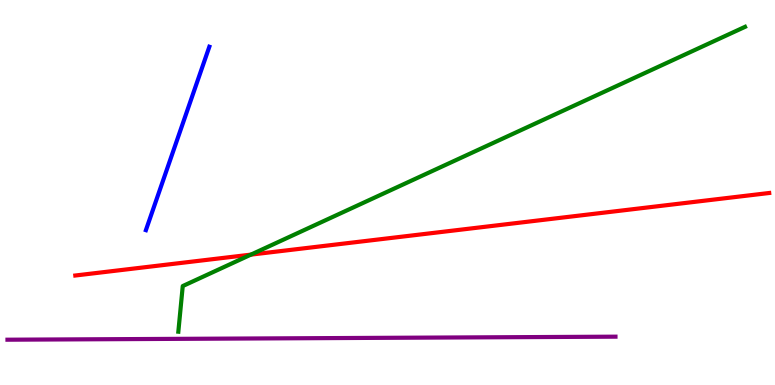[{'lines': ['blue', 'red'], 'intersections': []}, {'lines': ['green', 'red'], 'intersections': [{'x': 3.24, 'y': 3.39}]}, {'lines': ['purple', 'red'], 'intersections': []}, {'lines': ['blue', 'green'], 'intersections': []}, {'lines': ['blue', 'purple'], 'intersections': []}, {'lines': ['green', 'purple'], 'intersections': []}]